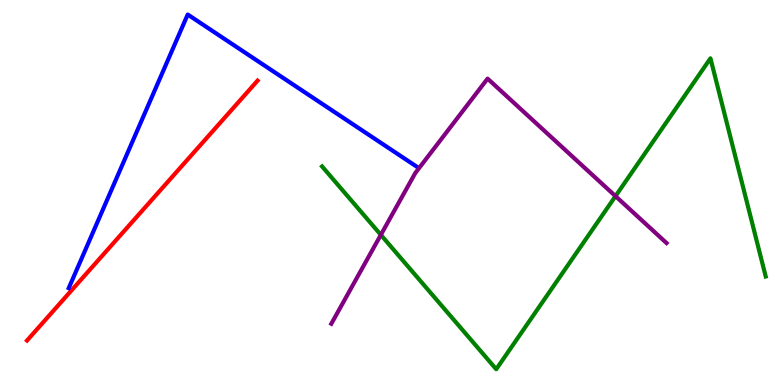[{'lines': ['blue', 'red'], 'intersections': []}, {'lines': ['green', 'red'], 'intersections': []}, {'lines': ['purple', 'red'], 'intersections': []}, {'lines': ['blue', 'green'], 'intersections': []}, {'lines': ['blue', 'purple'], 'intersections': []}, {'lines': ['green', 'purple'], 'intersections': [{'x': 4.91, 'y': 3.9}, {'x': 7.94, 'y': 4.91}]}]